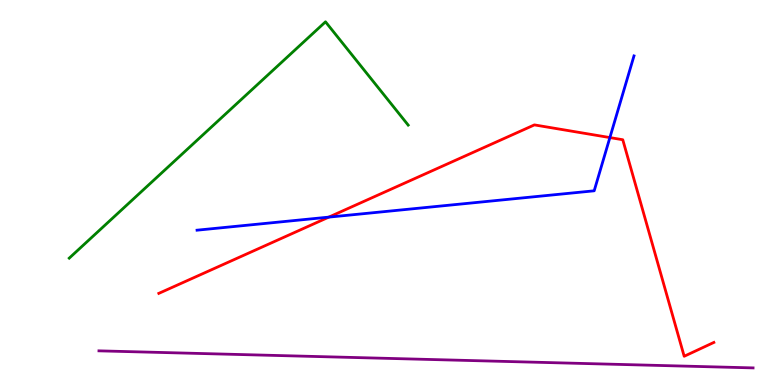[{'lines': ['blue', 'red'], 'intersections': [{'x': 4.24, 'y': 4.36}, {'x': 7.87, 'y': 6.43}]}, {'lines': ['green', 'red'], 'intersections': []}, {'lines': ['purple', 'red'], 'intersections': []}, {'lines': ['blue', 'green'], 'intersections': []}, {'lines': ['blue', 'purple'], 'intersections': []}, {'lines': ['green', 'purple'], 'intersections': []}]